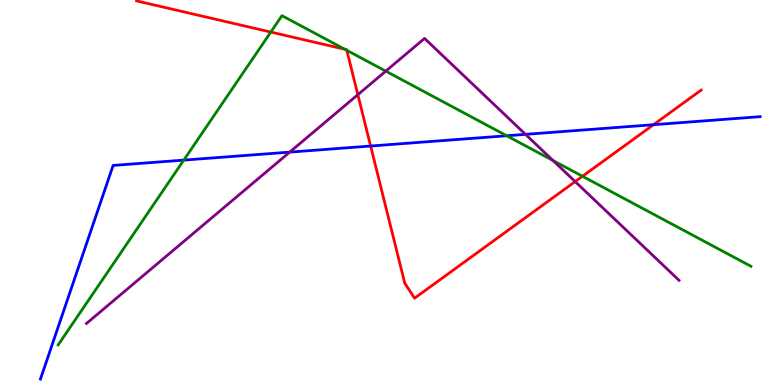[{'lines': ['blue', 'red'], 'intersections': [{'x': 4.78, 'y': 6.21}, {'x': 8.43, 'y': 6.76}]}, {'lines': ['green', 'red'], 'intersections': [{'x': 3.49, 'y': 9.17}, {'x': 4.45, 'y': 8.72}, {'x': 4.47, 'y': 8.69}, {'x': 7.52, 'y': 5.42}]}, {'lines': ['purple', 'red'], 'intersections': [{'x': 4.62, 'y': 7.54}, {'x': 7.42, 'y': 5.28}]}, {'lines': ['blue', 'green'], 'intersections': [{'x': 2.37, 'y': 5.84}, {'x': 6.54, 'y': 6.47}]}, {'lines': ['blue', 'purple'], 'intersections': [{'x': 3.74, 'y': 6.05}, {'x': 6.78, 'y': 6.51}]}, {'lines': ['green', 'purple'], 'intersections': [{'x': 4.98, 'y': 8.15}, {'x': 7.14, 'y': 5.83}]}]